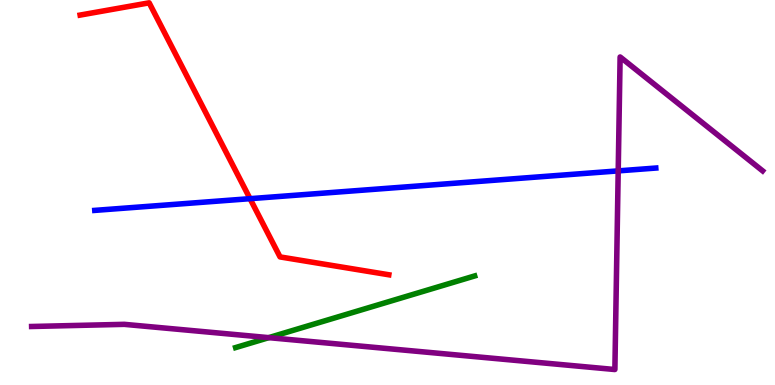[{'lines': ['blue', 'red'], 'intersections': [{'x': 3.23, 'y': 4.84}]}, {'lines': ['green', 'red'], 'intersections': []}, {'lines': ['purple', 'red'], 'intersections': []}, {'lines': ['blue', 'green'], 'intersections': []}, {'lines': ['blue', 'purple'], 'intersections': [{'x': 7.98, 'y': 5.56}]}, {'lines': ['green', 'purple'], 'intersections': [{'x': 3.47, 'y': 1.23}]}]